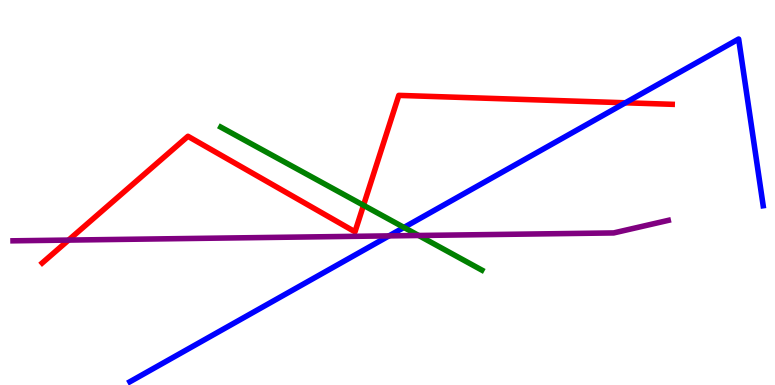[{'lines': ['blue', 'red'], 'intersections': [{'x': 8.07, 'y': 7.33}]}, {'lines': ['green', 'red'], 'intersections': [{'x': 4.69, 'y': 4.67}]}, {'lines': ['purple', 'red'], 'intersections': [{'x': 0.885, 'y': 3.76}]}, {'lines': ['blue', 'green'], 'intersections': [{'x': 5.21, 'y': 4.09}]}, {'lines': ['blue', 'purple'], 'intersections': [{'x': 5.02, 'y': 3.87}]}, {'lines': ['green', 'purple'], 'intersections': [{'x': 5.4, 'y': 3.88}]}]